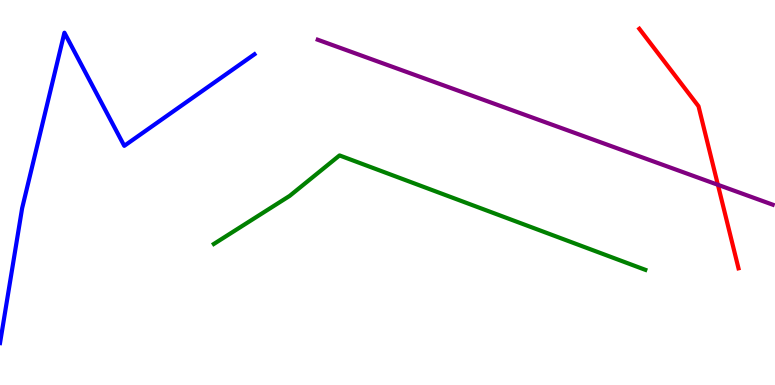[{'lines': ['blue', 'red'], 'intersections': []}, {'lines': ['green', 'red'], 'intersections': []}, {'lines': ['purple', 'red'], 'intersections': [{'x': 9.26, 'y': 5.2}]}, {'lines': ['blue', 'green'], 'intersections': []}, {'lines': ['blue', 'purple'], 'intersections': []}, {'lines': ['green', 'purple'], 'intersections': []}]